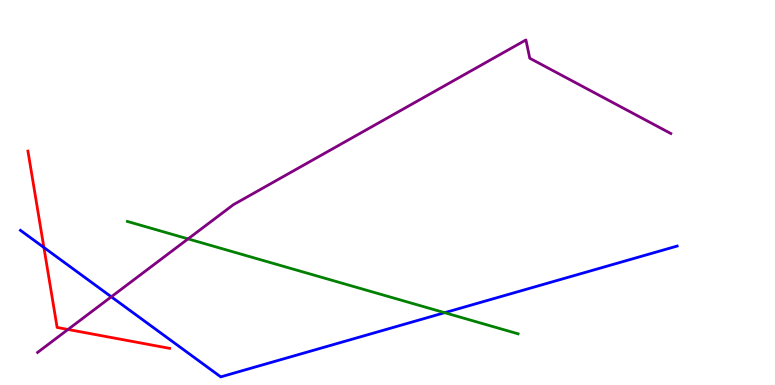[{'lines': ['blue', 'red'], 'intersections': [{'x': 0.566, 'y': 3.57}]}, {'lines': ['green', 'red'], 'intersections': []}, {'lines': ['purple', 'red'], 'intersections': [{'x': 0.877, 'y': 1.44}]}, {'lines': ['blue', 'green'], 'intersections': [{'x': 5.74, 'y': 1.88}]}, {'lines': ['blue', 'purple'], 'intersections': [{'x': 1.44, 'y': 2.29}]}, {'lines': ['green', 'purple'], 'intersections': [{'x': 2.43, 'y': 3.8}]}]